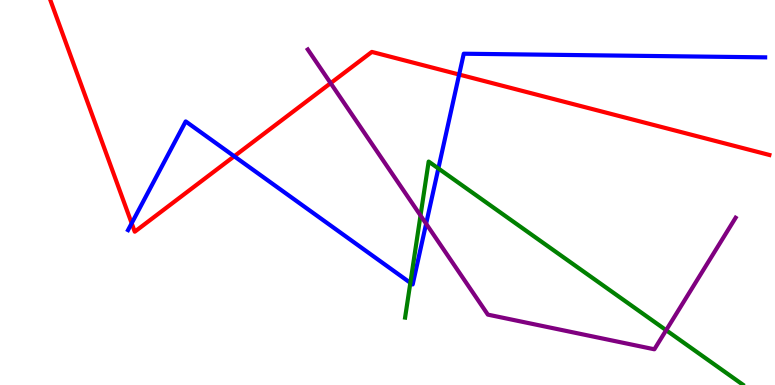[{'lines': ['blue', 'red'], 'intersections': [{'x': 1.7, 'y': 4.2}, {'x': 3.02, 'y': 5.94}, {'x': 5.92, 'y': 8.06}]}, {'lines': ['green', 'red'], 'intersections': []}, {'lines': ['purple', 'red'], 'intersections': [{'x': 4.27, 'y': 7.84}]}, {'lines': ['blue', 'green'], 'intersections': [{'x': 5.29, 'y': 2.65}, {'x': 5.66, 'y': 5.62}]}, {'lines': ['blue', 'purple'], 'intersections': [{'x': 5.5, 'y': 4.19}]}, {'lines': ['green', 'purple'], 'intersections': [{'x': 5.43, 'y': 4.4}, {'x': 8.6, 'y': 1.42}]}]